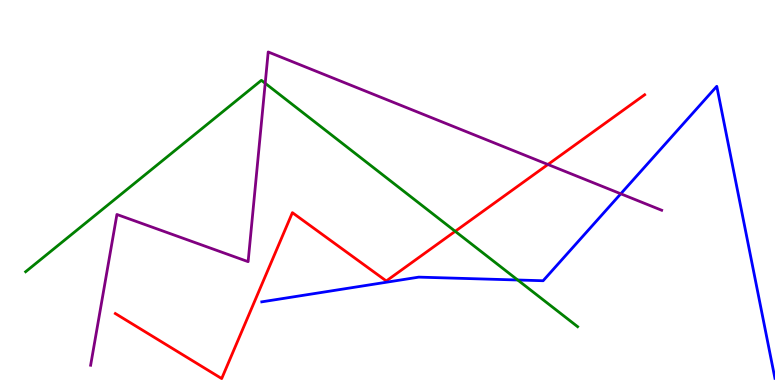[{'lines': ['blue', 'red'], 'intersections': []}, {'lines': ['green', 'red'], 'intersections': [{'x': 5.87, 'y': 3.99}]}, {'lines': ['purple', 'red'], 'intersections': [{'x': 7.07, 'y': 5.73}]}, {'lines': ['blue', 'green'], 'intersections': [{'x': 6.68, 'y': 2.73}]}, {'lines': ['blue', 'purple'], 'intersections': [{'x': 8.01, 'y': 4.97}]}, {'lines': ['green', 'purple'], 'intersections': [{'x': 3.42, 'y': 7.84}]}]